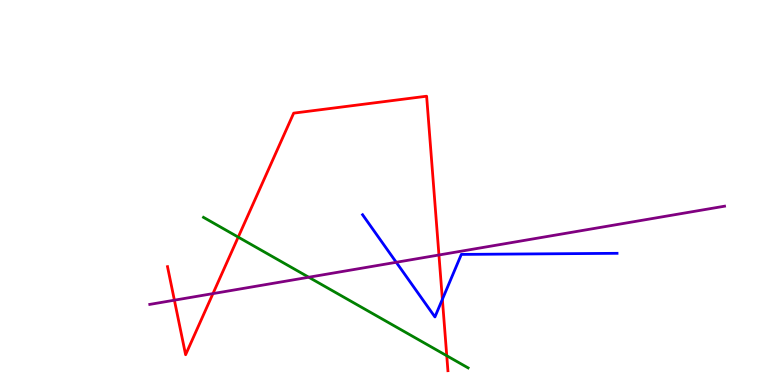[{'lines': ['blue', 'red'], 'intersections': [{'x': 5.71, 'y': 2.23}]}, {'lines': ['green', 'red'], 'intersections': [{'x': 3.07, 'y': 3.84}, {'x': 5.76, 'y': 0.76}]}, {'lines': ['purple', 'red'], 'intersections': [{'x': 2.25, 'y': 2.2}, {'x': 2.75, 'y': 2.37}, {'x': 5.66, 'y': 3.38}]}, {'lines': ['blue', 'green'], 'intersections': []}, {'lines': ['blue', 'purple'], 'intersections': [{'x': 5.11, 'y': 3.19}]}, {'lines': ['green', 'purple'], 'intersections': [{'x': 3.98, 'y': 2.8}]}]